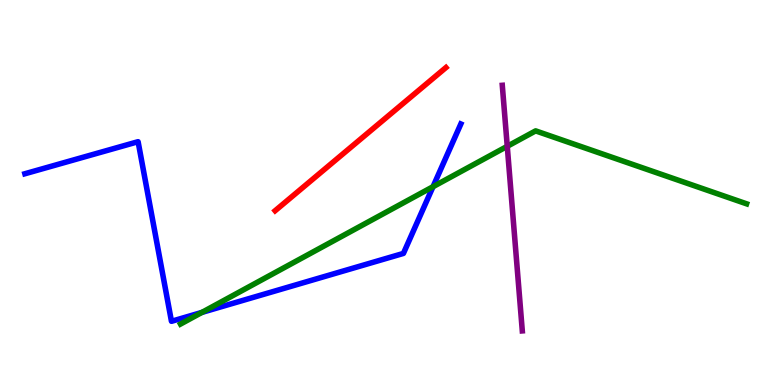[{'lines': ['blue', 'red'], 'intersections': []}, {'lines': ['green', 'red'], 'intersections': []}, {'lines': ['purple', 'red'], 'intersections': []}, {'lines': ['blue', 'green'], 'intersections': [{'x': 2.61, 'y': 1.89}, {'x': 5.59, 'y': 5.15}]}, {'lines': ['blue', 'purple'], 'intersections': []}, {'lines': ['green', 'purple'], 'intersections': [{'x': 6.55, 'y': 6.2}]}]